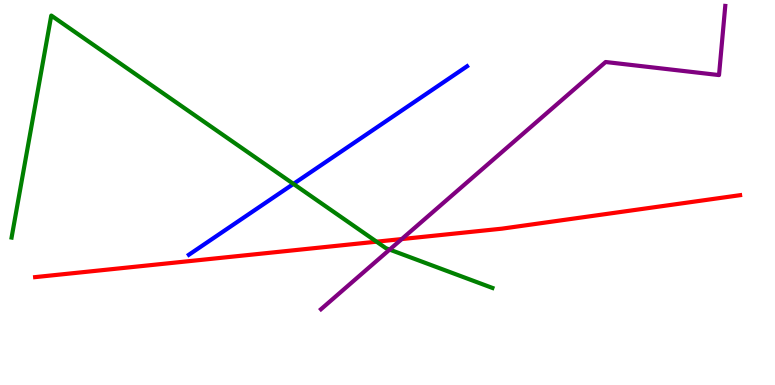[{'lines': ['blue', 'red'], 'intersections': []}, {'lines': ['green', 'red'], 'intersections': [{'x': 4.86, 'y': 3.72}]}, {'lines': ['purple', 'red'], 'intersections': [{'x': 5.18, 'y': 3.79}]}, {'lines': ['blue', 'green'], 'intersections': [{'x': 3.79, 'y': 5.22}]}, {'lines': ['blue', 'purple'], 'intersections': []}, {'lines': ['green', 'purple'], 'intersections': [{'x': 5.03, 'y': 3.52}]}]